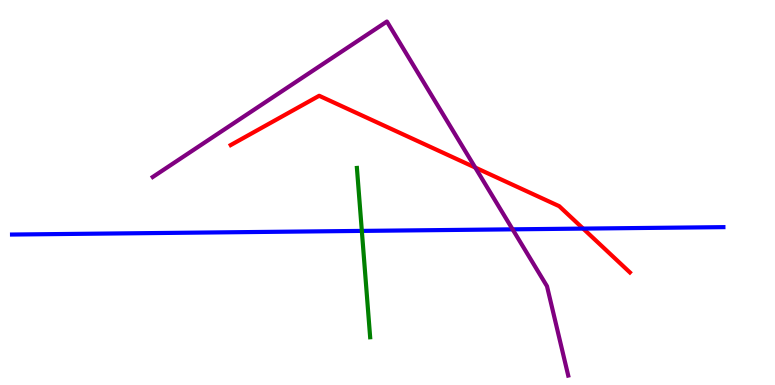[{'lines': ['blue', 'red'], 'intersections': [{'x': 7.52, 'y': 4.06}]}, {'lines': ['green', 'red'], 'intersections': []}, {'lines': ['purple', 'red'], 'intersections': [{'x': 6.13, 'y': 5.65}]}, {'lines': ['blue', 'green'], 'intersections': [{'x': 4.67, 'y': 4.0}]}, {'lines': ['blue', 'purple'], 'intersections': [{'x': 6.61, 'y': 4.04}]}, {'lines': ['green', 'purple'], 'intersections': []}]